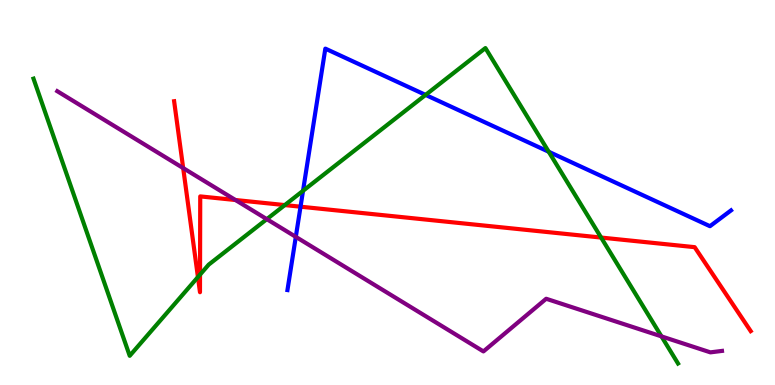[{'lines': ['blue', 'red'], 'intersections': [{'x': 3.88, 'y': 4.63}]}, {'lines': ['green', 'red'], 'intersections': [{'x': 2.55, 'y': 2.8}, {'x': 2.58, 'y': 2.87}, {'x': 3.67, 'y': 4.67}, {'x': 7.76, 'y': 3.83}]}, {'lines': ['purple', 'red'], 'intersections': [{'x': 2.36, 'y': 5.63}, {'x': 3.04, 'y': 4.8}]}, {'lines': ['blue', 'green'], 'intersections': [{'x': 3.91, 'y': 5.04}, {'x': 5.49, 'y': 7.54}, {'x': 7.08, 'y': 6.06}]}, {'lines': ['blue', 'purple'], 'intersections': [{'x': 3.82, 'y': 3.85}]}, {'lines': ['green', 'purple'], 'intersections': [{'x': 3.44, 'y': 4.31}, {'x': 8.53, 'y': 1.26}]}]